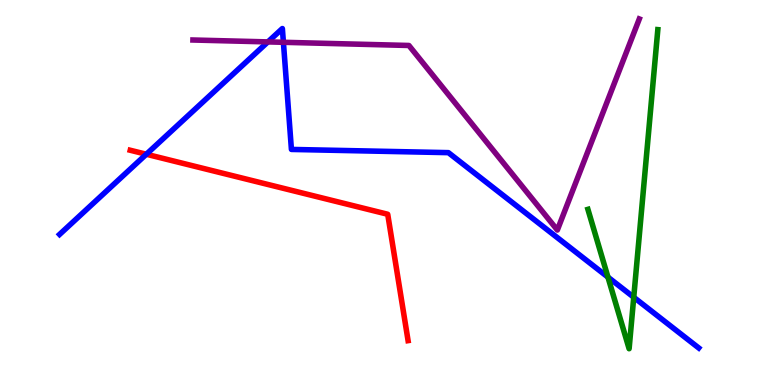[{'lines': ['blue', 'red'], 'intersections': [{'x': 1.89, 'y': 5.99}]}, {'lines': ['green', 'red'], 'intersections': []}, {'lines': ['purple', 'red'], 'intersections': []}, {'lines': ['blue', 'green'], 'intersections': [{'x': 7.84, 'y': 2.8}, {'x': 8.18, 'y': 2.28}]}, {'lines': ['blue', 'purple'], 'intersections': [{'x': 3.46, 'y': 8.91}, {'x': 3.66, 'y': 8.9}]}, {'lines': ['green', 'purple'], 'intersections': []}]